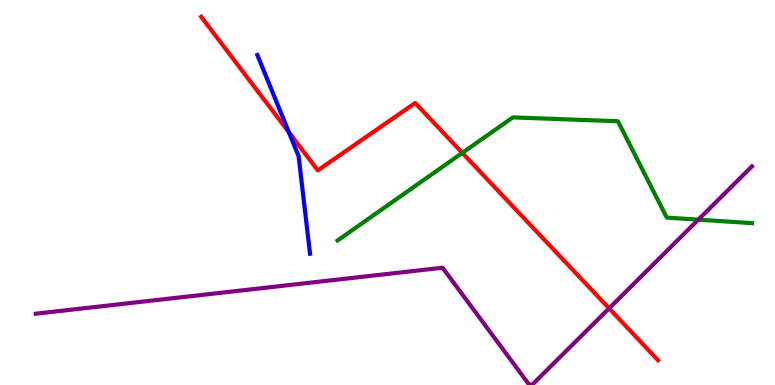[{'lines': ['blue', 'red'], 'intersections': [{'x': 3.73, 'y': 6.57}]}, {'lines': ['green', 'red'], 'intersections': [{'x': 5.97, 'y': 6.03}]}, {'lines': ['purple', 'red'], 'intersections': [{'x': 7.86, 'y': 1.99}]}, {'lines': ['blue', 'green'], 'intersections': []}, {'lines': ['blue', 'purple'], 'intersections': []}, {'lines': ['green', 'purple'], 'intersections': [{'x': 9.01, 'y': 4.29}]}]